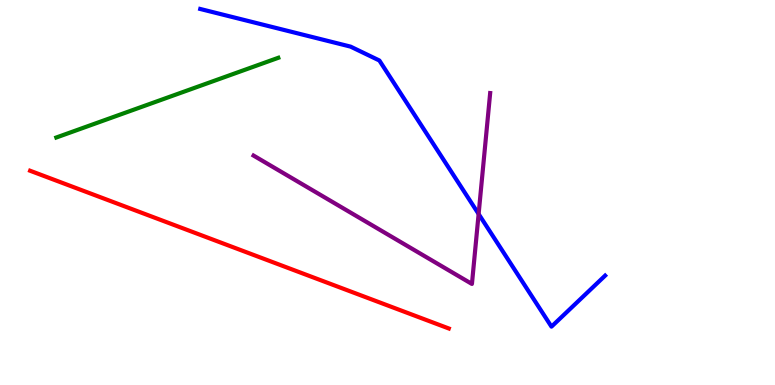[{'lines': ['blue', 'red'], 'intersections': []}, {'lines': ['green', 'red'], 'intersections': []}, {'lines': ['purple', 'red'], 'intersections': []}, {'lines': ['blue', 'green'], 'intersections': []}, {'lines': ['blue', 'purple'], 'intersections': [{'x': 6.18, 'y': 4.44}]}, {'lines': ['green', 'purple'], 'intersections': []}]